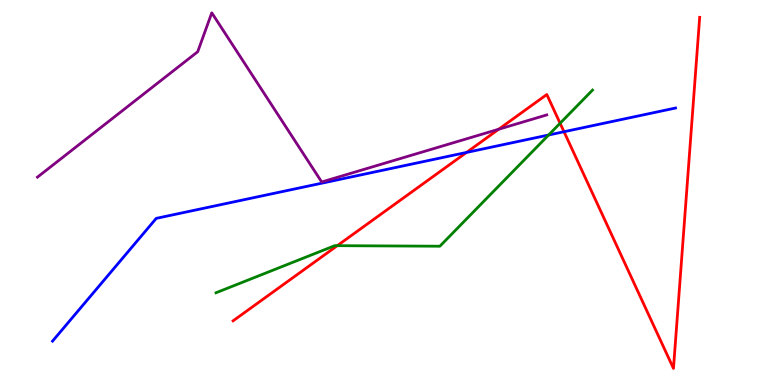[{'lines': ['blue', 'red'], 'intersections': [{'x': 6.02, 'y': 6.04}, {'x': 7.28, 'y': 6.58}]}, {'lines': ['green', 'red'], 'intersections': [{'x': 4.35, 'y': 3.62}, {'x': 7.23, 'y': 6.8}]}, {'lines': ['purple', 'red'], 'intersections': [{'x': 6.43, 'y': 6.64}]}, {'lines': ['blue', 'green'], 'intersections': [{'x': 7.08, 'y': 6.49}]}, {'lines': ['blue', 'purple'], 'intersections': []}, {'lines': ['green', 'purple'], 'intersections': []}]